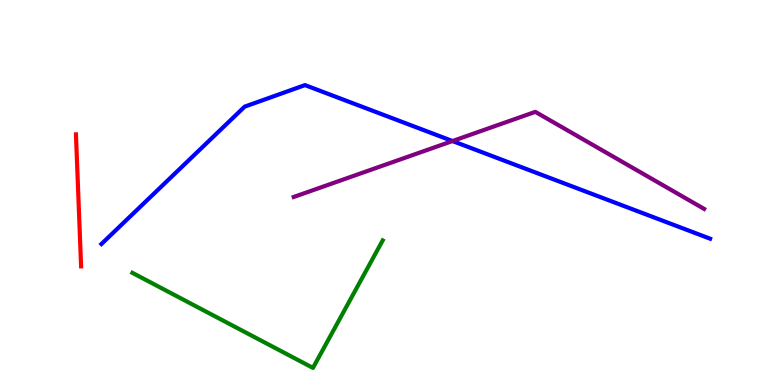[{'lines': ['blue', 'red'], 'intersections': []}, {'lines': ['green', 'red'], 'intersections': []}, {'lines': ['purple', 'red'], 'intersections': []}, {'lines': ['blue', 'green'], 'intersections': []}, {'lines': ['blue', 'purple'], 'intersections': [{'x': 5.84, 'y': 6.34}]}, {'lines': ['green', 'purple'], 'intersections': []}]